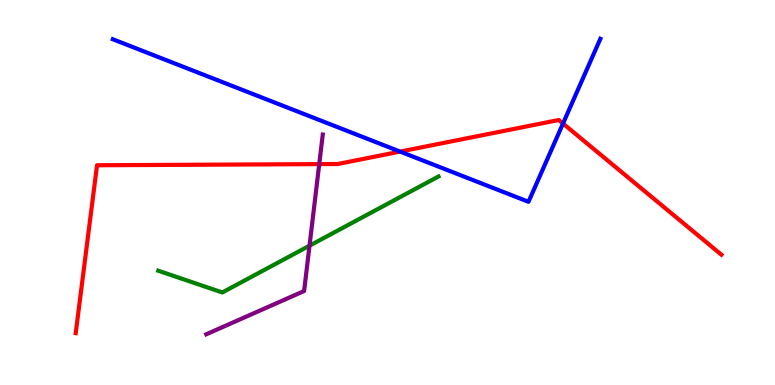[{'lines': ['blue', 'red'], 'intersections': [{'x': 5.16, 'y': 6.06}, {'x': 7.26, 'y': 6.79}]}, {'lines': ['green', 'red'], 'intersections': []}, {'lines': ['purple', 'red'], 'intersections': [{'x': 4.12, 'y': 5.74}]}, {'lines': ['blue', 'green'], 'intersections': []}, {'lines': ['blue', 'purple'], 'intersections': []}, {'lines': ['green', 'purple'], 'intersections': [{'x': 3.99, 'y': 3.62}]}]